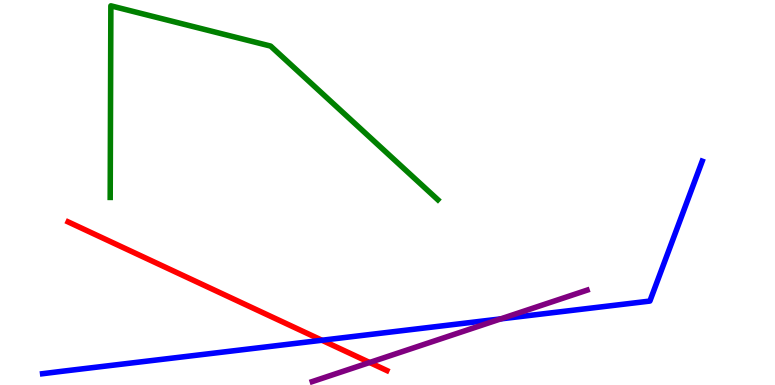[{'lines': ['blue', 'red'], 'intersections': [{'x': 4.15, 'y': 1.16}]}, {'lines': ['green', 'red'], 'intersections': []}, {'lines': ['purple', 'red'], 'intersections': [{'x': 4.77, 'y': 0.585}]}, {'lines': ['blue', 'green'], 'intersections': []}, {'lines': ['blue', 'purple'], 'intersections': [{'x': 6.46, 'y': 1.72}]}, {'lines': ['green', 'purple'], 'intersections': []}]